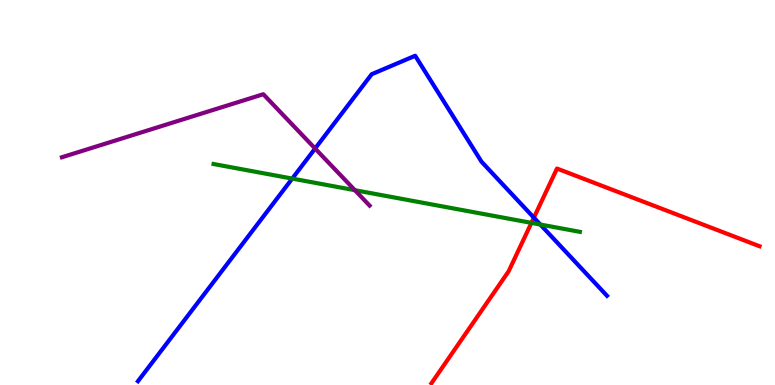[{'lines': ['blue', 'red'], 'intersections': [{'x': 6.89, 'y': 4.35}]}, {'lines': ['green', 'red'], 'intersections': [{'x': 6.86, 'y': 4.21}]}, {'lines': ['purple', 'red'], 'intersections': []}, {'lines': ['blue', 'green'], 'intersections': [{'x': 3.77, 'y': 5.36}, {'x': 6.97, 'y': 4.17}]}, {'lines': ['blue', 'purple'], 'intersections': [{'x': 4.07, 'y': 6.14}]}, {'lines': ['green', 'purple'], 'intersections': [{'x': 4.58, 'y': 5.06}]}]